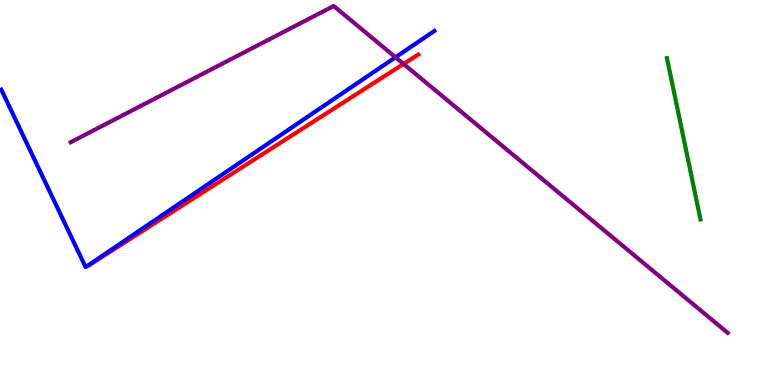[{'lines': ['blue', 'red'], 'intersections': []}, {'lines': ['green', 'red'], 'intersections': []}, {'lines': ['purple', 'red'], 'intersections': [{'x': 5.21, 'y': 8.34}]}, {'lines': ['blue', 'green'], 'intersections': []}, {'lines': ['blue', 'purple'], 'intersections': [{'x': 5.1, 'y': 8.51}]}, {'lines': ['green', 'purple'], 'intersections': []}]